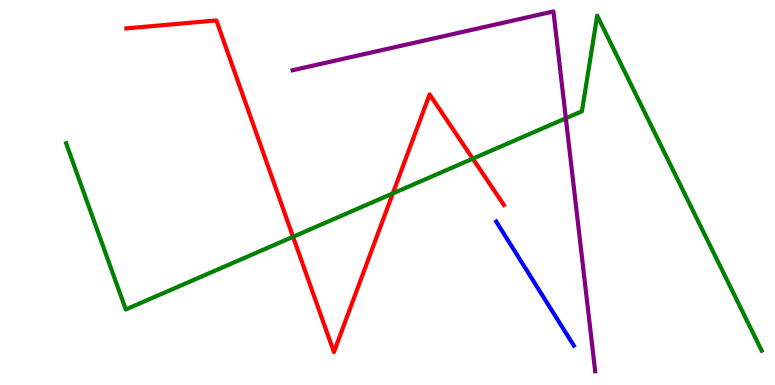[{'lines': ['blue', 'red'], 'intersections': []}, {'lines': ['green', 'red'], 'intersections': [{'x': 3.78, 'y': 3.85}, {'x': 5.07, 'y': 4.98}, {'x': 6.1, 'y': 5.88}]}, {'lines': ['purple', 'red'], 'intersections': []}, {'lines': ['blue', 'green'], 'intersections': []}, {'lines': ['blue', 'purple'], 'intersections': []}, {'lines': ['green', 'purple'], 'intersections': [{'x': 7.3, 'y': 6.93}]}]